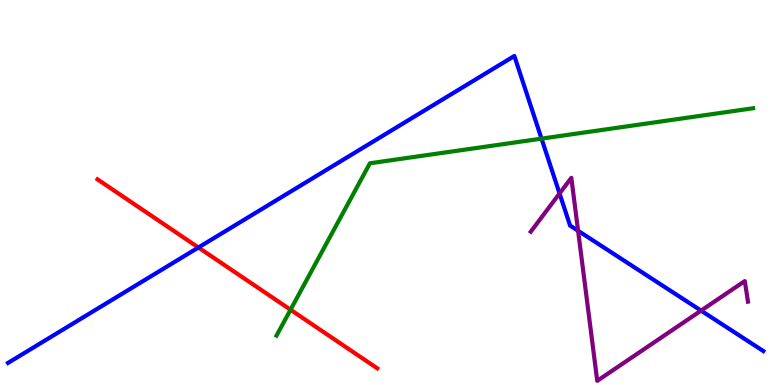[{'lines': ['blue', 'red'], 'intersections': [{'x': 2.56, 'y': 3.57}]}, {'lines': ['green', 'red'], 'intersections': [{'x': 3.75, 'y': 1.95}]}, {'lines': ['purple', 'red'], 'intersections': []}, {'lines': ['blue', 'green'], 'intersections': [{'x': 6.99, 'y': 6.4}]}, {'lines': ['blue', 'purple'], 'intersections': [{'x': 7.22, 'y': 4.97}, {'x': 7.46, 'y': 4.01}, {'x': 9.05, 'y': 1.93}]}, {'lines': ['green', 'purple'], 'intersections': []}]